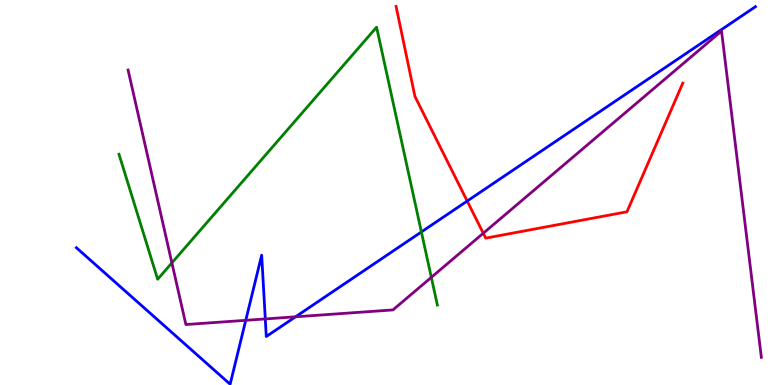[{'lines': ['blue', 'red'], 'intersections': [{'x': 6.03, 'y': 4.78}]}, {'lines': ['green', 'red'], 'intersections': []}, {'lines': ['purple', 'red'], 'intersections': [{'x': 6.24, 'y': 3.94}]}, {'lines': ['blue', 'green'], 'intersections': [{'x': 5.44, 'y': 3.98}]}, {'lines': ['blue', 'purple'], 'intersections': [{'x': 3.17, 'y': 1.68}, {'x': 3.42, 'y': 1.72}, {'x': 3.81, 'y': 1.77}]}, {'lines': ['green', 'purple'], 'intersections': [{'x': 2.22, 'y': 3.17}, {'x': 5.57, 'y': 2.8}]}]